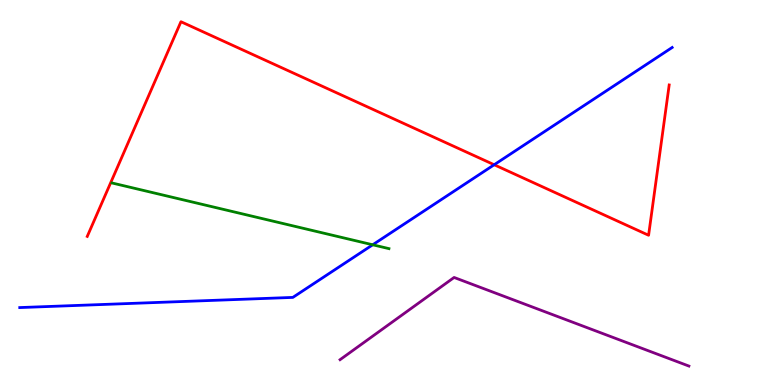[{'lines': ['blue', 'red'], 'intersections': [{'x': 6.38, 'y': 5.72}]}, {'lines': ['green', 'red'], 'intersections': []}, {'lines': ['purple', 'red'], 'intersections': []}, {'lines': ['blue', 'green'], 'intersections': [{'x': 4.81, 'y': 3.64}]}, {'lines': ['blue', 'purple'], 'intersections': []}, {'lines': ['green', 'purple'], 'intersections': []}]